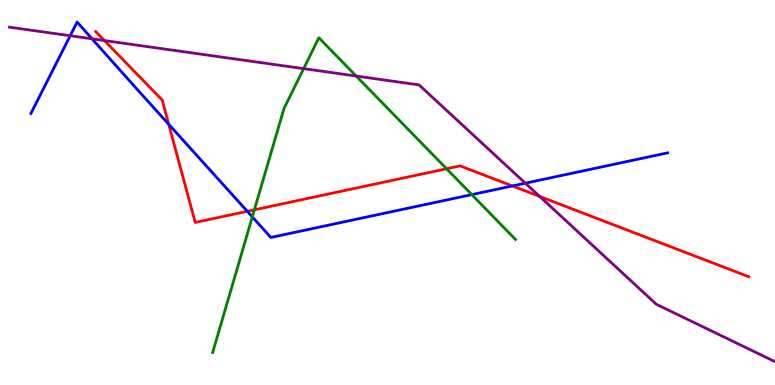[{'lines': ['blue', 'red'], 'intersections': [{'x': 2.18, 'y': 6.77}, {'x': 3.19, 'y': 4.51}, {'x': 6.61, 'y': 5.17}]}, {'lines': ['green', 'red'], 'intersections': [{'x': 3.28, 'y': 4.55}, {'x': 5.76, 'y': 5.62}]}, {'lines': ['purple', 'red'], 'intersections': [{'x': 1.35, 'y': 8.95}, {'x': 6.96, 'y': 4.9}]}, {'lines': ['blue', 'green'], 'intersections': [{'x': 3.26, 'y': 4.37}, {'x': 6.09, 'y': 4.95}]}, {'lines': ['blue', 'purple'], 'intersections': [{'x': 0.906, 'y': 9.07}, {'x': 1.19, 'y': 8.99}, {'x': 6.78, 'y': 5.24}]}, {'lines': ['green', 'purple'], 'intersections': [{'x': 3.92, 'y': 8.22}, {'x': 4.6, 'y': 8.02}]}]